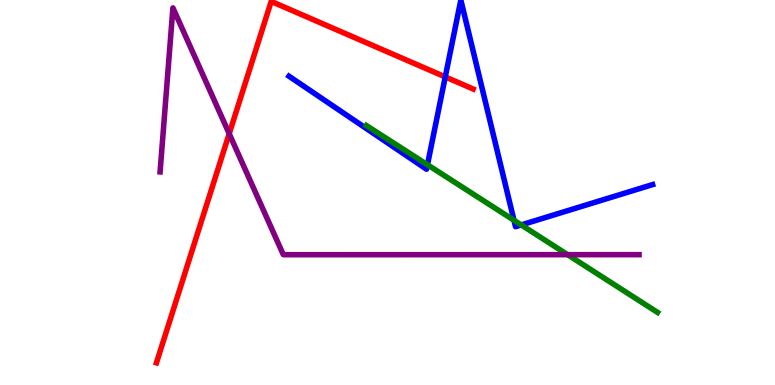[{'lines': ['blue', 'red'], 'intersections': [{'x': 5.75, 'y': 8.0}]}, {'lines': ['green', 'red'], 'intersections': []}, {'lines': ['purple', 'red'], 'intersections': [{'x': 2.96, 'y': 6.53}]}, {'lines': ['blue', 'green'], 'intersections': [{'x': 5.52, 'y': 5.72}, {'x': 6.63, 'y': 4.28}, {'x': 6.73, 'y': 4.16}]}, {'lines': ['blue', 'purple'], 'intersections': []}, {'lines': ['green', 'purple'], 'intersections': [{'x': 7.32, 'y': 3.39}]}]